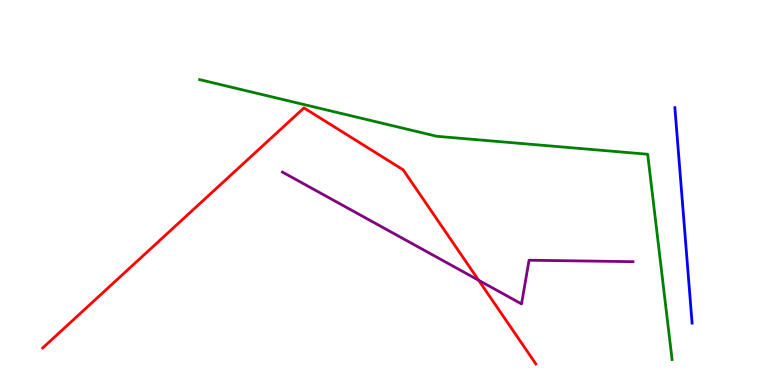[{'lines': ['blue', 'red'], 'intersections': []}, {'lines': ['green', 'red'], 'intersections': []}, {'lines': ['purple', 'red'], 'intersections': [{'x': 6.18, 'y': 2.72}]}, {'lines': ['blue', 'green'], 'intersections': []}, {'lines': ['blue', 'purple'], 'intersections': []}, {'lines': ['green', 'purple'], 'intersections': []}]